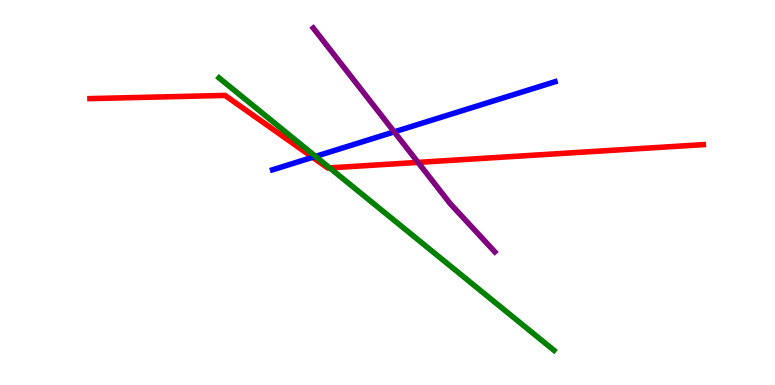[{'lines': ['blue', 'red'], 'intersections': [{'x': 4.03, 'y': 5.91}]}, {'lines': ['green', 'red'], 'intersections': [{'x': 4.25, 'y': 5.64}]}, {'lines': ['purple', 'red'], 'intersections': [{'x': 5.39, 'y': 5.78}]}, {'lines': ['blue', 'green'], 'intersections': [{'x': 4.07, 'y': 5.94}]}, {'lines': ['blue', 'purple'], 'intersections': [{'x': 5.09, 'y': 6.57}]}, {'lines': ['green', 'purple'], 'intersections': []}]